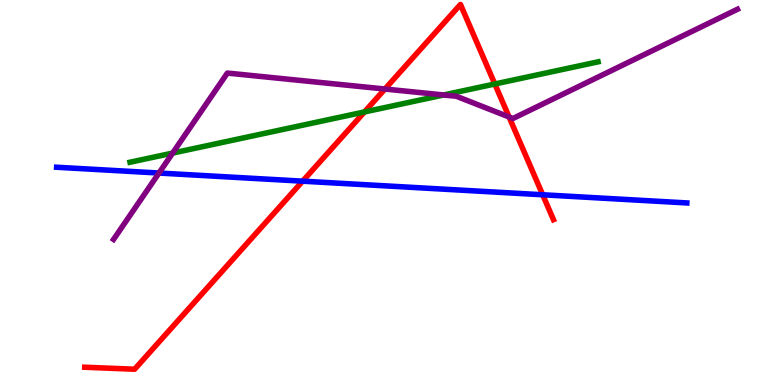[{'lines': ['blue', 'red'], 'intersections': [{'x': 3.9, 'y': 5.29}, {'x': 7.0, 'y': 4.94}]}, {'lines': ['green', 'red'], 'intersections': [{'x': 4.7, 'y': 7.09}, {'x': 6.38, 'y': 7.82}]}, {'lines': ['purple', 'red'], 'intersections': [{'x': 4.97, 'y': 7.69}, {'x': 6.57, 'y': 6.96}]}, {'lines': ['blue', 'green'], 'intersections': []}, {'lines': ['blue', 'purple'], 'intersections': [{'x': 2.05, 'y': 5.51}]}, {'lines': ['green', 'purple'], 'intersections': [{'x': 2.23, 'y': 6.02}, {'x': 5.72, 'y': 7.53}]}]